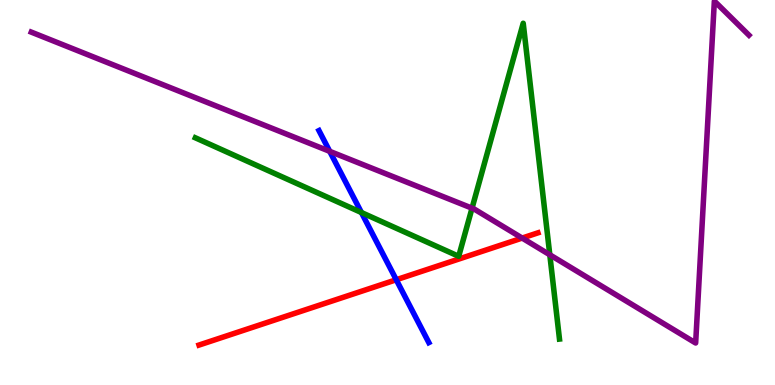[{'lines': ['blue', 'red'], 'intersections': [{'x': 5.11, 'y': 2.73}]}, {'lines': ['green', 'red'], 'intersections': []}, {'lines': ['purple', 'red'], 'intersections': [{'x': 6.74, 'y': 3.82}]}, {'lines': ['blue', 'green'], 'intersections': [{'x': 4.66, 'y': 4.48}]}, {'lines': ['blue', 'purple'], 'intersections': [{'x': 4.25, 'y': 6.07}]}, {'lines': ['green', 'purple'], 'intersections': [{'x': 6.09, 'y': 4.59}, {'x': 7.09, 'y': 3.38}]}]